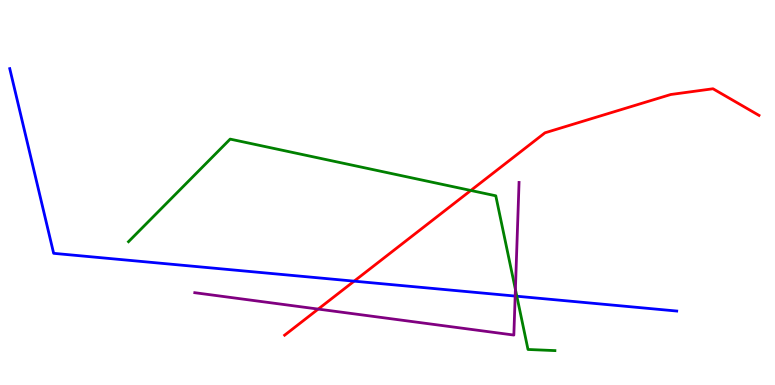[{'lines': ['blue', 'red'], 'intersections': [{'x': 4.57, 'y': 2.7}]}, {'lines': ['green', 'red'], 'intersections': [{'x': 6.07, 'y': 5.05}]}, {'lines': ['purple', 'red'], 'intersections': [{'x': 4.11, 'y': 1.97}]}, {'lines': ['blue', 'green'], 'intersections': [{'x': 6.67, 'y': 2.31}]}, {'lines': ['blue', 'purple'], 'intersections': [{'x': 6.65, 'y': 2.31}]}, {'lines': ['green', 'purple'], 'intersections': [{'x': 6.65, 'y': 2.48}]}]